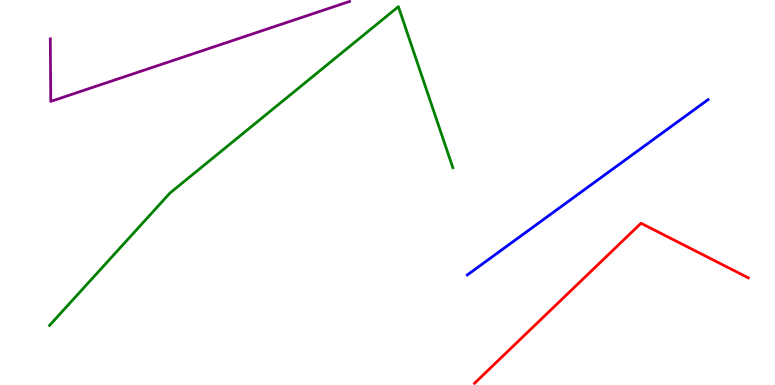[{'lines': ['blue', 'red'], 'intersections': []}, {'lines': ['green', 'red'], 'intersections': []}, {'lines': ['purple', 'red'], 'intersections': []}, {'lines': ['blue', 'green'], 'intersections': []}, {'lines': ['blue', 'purple'], 'intersections': []}, {'lines': ['green', 'purple'], 'intersections': []}]